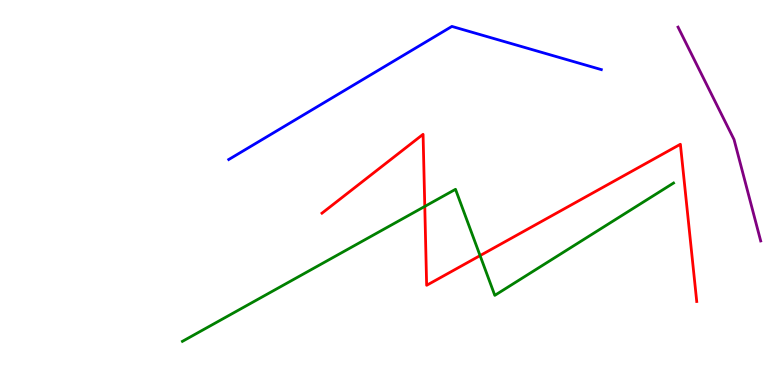[{'lines': ['blue', 'red'], 'intersections': []}, {'lines': ['green', 'red'], 'intersections': [{'x': 5.48, 'y': 4.64}, {'x': 6.19, 'y': 3.36}]}, {'lines': ['purple', 'red'], 'intersections': []}, {'lines': ['blue', 'green'], 'intersections': []}, {'lines': ['blue', 'purple'], 'intersections': []}, {'lines': ['green', 'purple'], 'intersections': []}]